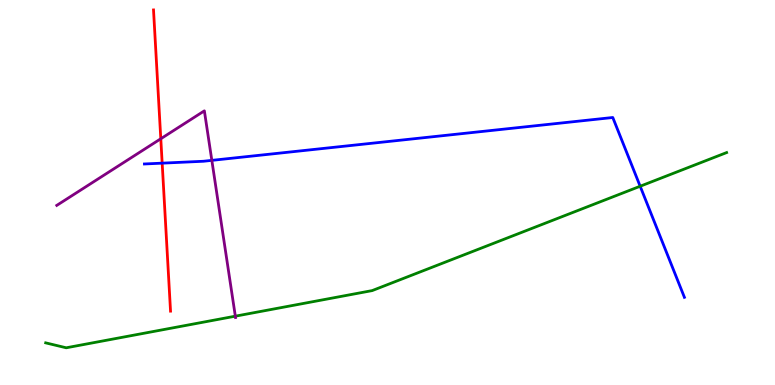[{'lines': ['blue', 'red'], 'intersections': [{'x': 2.09, 'y': 5.76}]}, {'lines': ['green', 'red'], 'intersections': []}, {'lines': ['purple', 'red'], 'intersections': [{'x': 2.07, 'y': 6.4}]}, {'lines': ['blue', 'green'], 'intersections': [{'x': 8.26, 'y': 5.16}]}, {'lines': ['blue', 'purple'], 'intersections': [{'x': 2.73, 'y': 5.83}]}, {'lines': ['green', 'purple'], 'intersections': [{'x': 3.04, 'y': 1.79}]}]